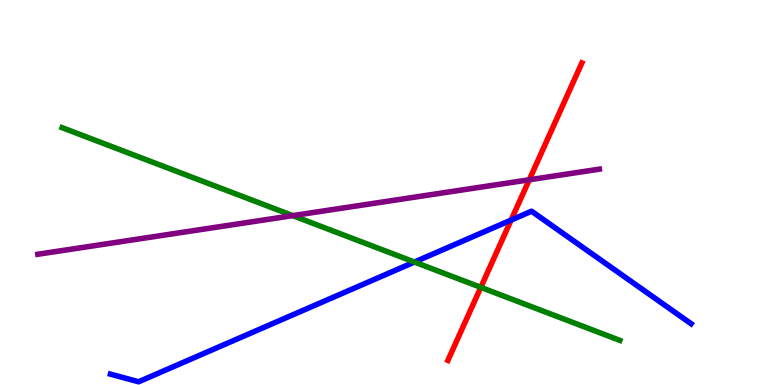[{'lines': ['blue', 'red'], 'intersections': [{'x': 6.59, 'y': 4.28}]}, {'lines': ['green', 'red'], 'intersections': [{'x': 6.2, 'y': 2.54}]}, {'lines': ['purple', 'red'], 'intersections': [{'x': 6.83, 'y': 5.33}]}, {'lines': ['blue', 'green'], 'intersections': [{'x': 5.35, 'y': 3.19}]}, {'lines': ['blue', 'purple'], 'intersections': []}, {'lines': ['green', 'purple'], 'intersections': [{'x': 3.78, 'y': 4.4}]}]